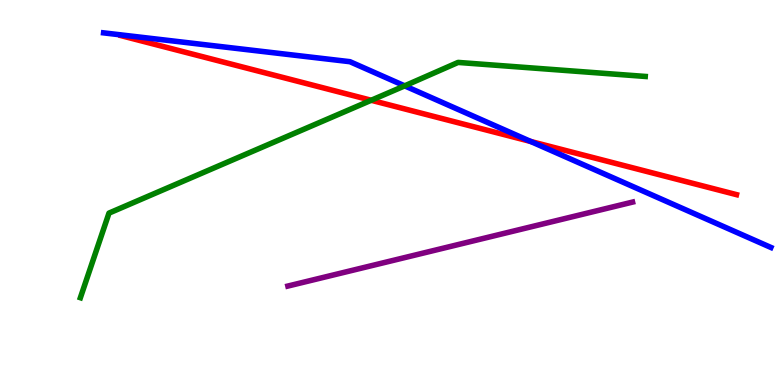[{'lines': ['blue', 'red'], 'intersections': [{'x': 6.85, 'y': 6.33}]}, {'lines': ['green', 'red'], 'intersections': [{'x': 4.79, 'y': 7.4}]}, {'lines': ['purple', 'red'], 'intersections': []}, {'lines': ['blue', 'green'], 'intersections': [{'x': 5.22, 'y': 7.77}]}, {'lines': ['blue', 'purple'], 'intersections': []}, {'lines': ['green', 'purple'], 'intersections': []}]